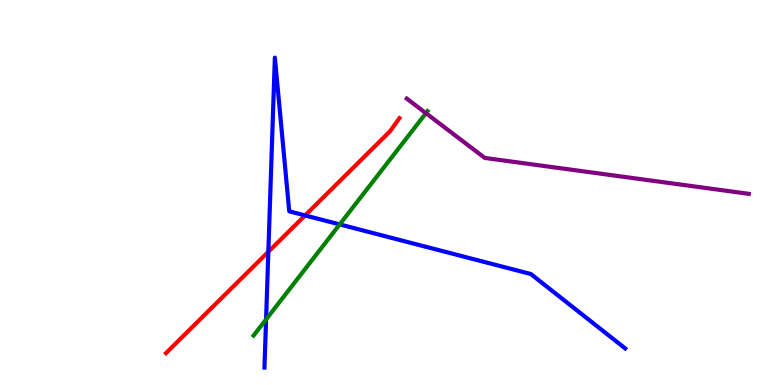[{'lines': ['blue', 'red'], 'intersections': [{'x': 3.46, 'y': 3.46}, {'x': 3.94, 'y': 4.4}]}, {'lines': ['green', 'red'], 'intersections': []}, {'lines': ['purple', 'red'], 'intersections': []}, {'lines': ['blue', 'green'], 'intersections': [{'x': 3.43, 'y': 1.7}, {'x': 4.38, 'y': 4.17}]}, {'lines': ['blue', 'purple'], 'intersections': []}, {'lines': ['green', 'purple'], 'intersections': [{'x': 5.5, 'y': 7.06}]}]